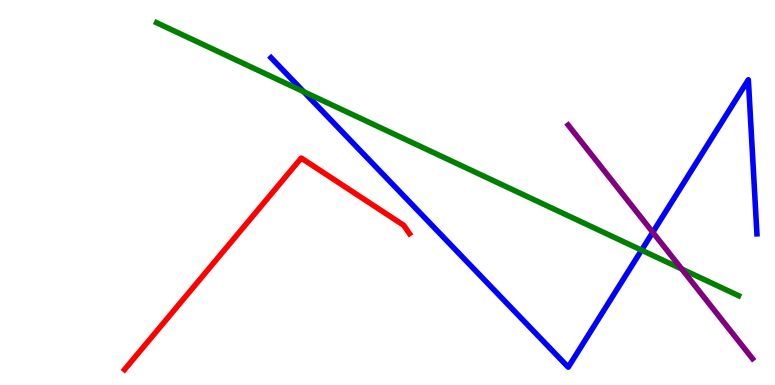[{'lines': ['blue', 'red'], 'intersections': []}, {'lines': ['green', 'red'], 'intersections': []}, {'lines': ['purple', 'red'], 'intersections': []}, {'lines': ['blue', 'green'], 'intersections': [{'x': 3.92, 'y': 7.62}, {'x': 8.28, 'y': 3.5}]}, {'lines': ['blue', 'purple'], 'intersections': [{'x': 8.42, 'y': 3.97}]}, {'lines': ['green', 'purple'], 'intersections': [{'x': 8.8, 'y': 3.01}]}]